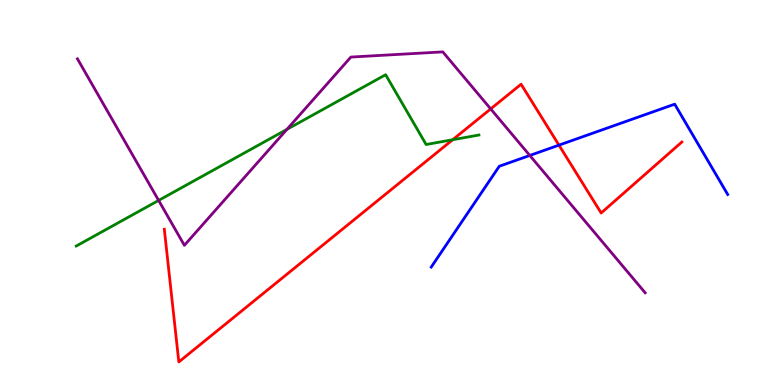[{'lines': ['blue', 'red'], 'intersections': [{'x': 7.21, 'y': 6.23}]}, {'lines': ['green', 'red'], 'intersections': [{'x': 5.84, 'y': 6.37}]}, {'lines': ['purple', 'red'], 'intersections': [{'x': 6.33, 'y': 7.17}]}, {'lines': ['blue', 'green'], 'intersections': []}, {'lines': ['blue', 'purple'], 'intersections': [{'x': 6.84, 'y': 5.96}]}, {'lines': ['green', 'purple'], 'intersections': [{'x': 2.05, 'y': 4.79}, {'x': 3.7, 'y': 6.64}]}]